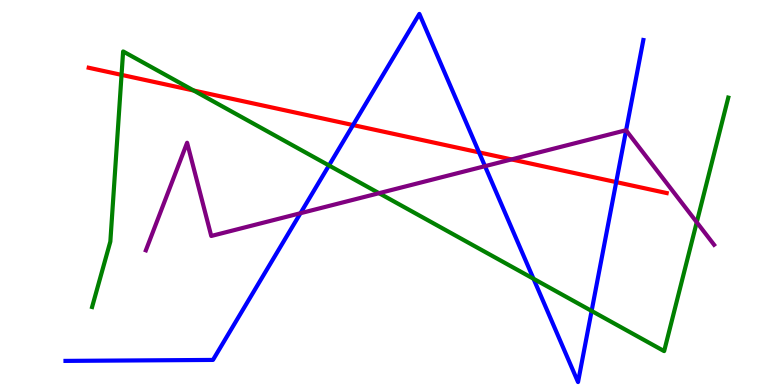[{'lines': ['blue', 'red'], 'intersections': [{'x': 4.56, 'y': 6.75}, {'x': 6.18, 'y': 6.04}, {'x': 7.95, 'y': 5.27}]}, {'lines': ['green', 'red'], 'intersections': [{'x': 1.57, 'y': 8.06}, {'x': 2.5, 'y': 7.65}]}, {'lines': ['purple', 'red'], 'intersections': [{'x': 6.6, 'y': 5.86}]}, {'lines': ['blue', 'green'], 'intersections': [{'x': 4.24, 'y': 5.7}, {'x': 6.88, 'y': 2.76}, {'x': 7.63, 'y': 1.92}]}, {'lines': ['blue', 'purple'], 'intersections': [{'x': 3.88, 'y': 4.46}, {'x': 6.26, 'y': 5.68}, {'x': 8.08, 'y': 6.61}]}, {'lines': ['green', 'purple'], 'intersections': [{'x': 4.89, 'y': 4.98}, {'x': 8.99, 'y': 4.23}]}]